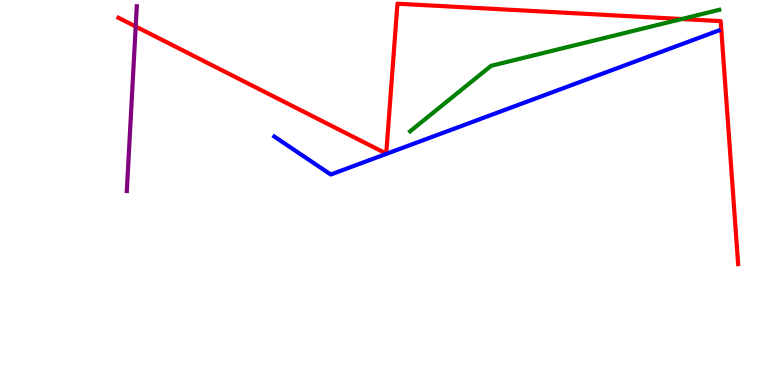[{'lines': ['blue', 'red'], 'intersections': []}, {'lines': ['green', 'red'], 'intersections': [{'x': 8.8, 'y': 9.51}]}, {'lines': ['purple', 'red'], 'intersections': [{'x': 1.75, 'y': 9.31}]}, {'lines': ['blue', 'green'], 'intersections': []}, {'lines': ['blue', 'purple'], 'intersections': []}, {'lines': ['green', 'purple'], 'intersections': []}]